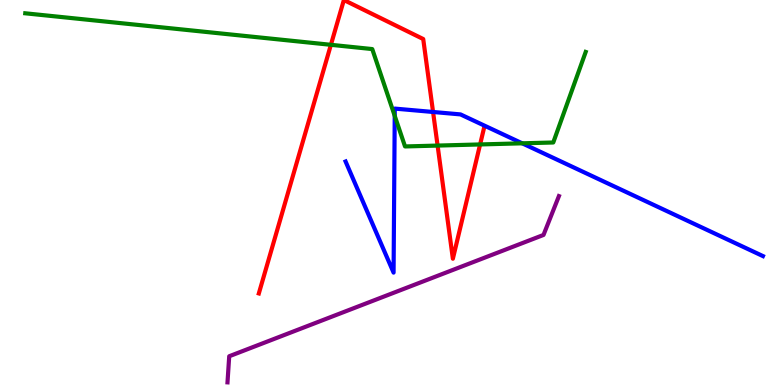[{'lines': ['blue', 'red'], 'intersections': [{'x': 5.59, 'y': 7.09}]}, {'lines': ['green', 'red'], 'intersections': [{'x': 4.27, 'y': 8.84}, {'x': 5.65, 'y': 6.22}, {'x': 6.19, 'y': 6.25}]}, {'lines': ['purple', 'red'], 'intersections': []}, {'lines': ['blue', 'green'], 'intersections': [{'x': 5.09, 'y': 6.99}, {'x': 6.74, 'y': 6.28}]}, {'lines': ['blue', 'purple'], 'intersections': []}, {'lines': ['green', 'purple'], 'intersections': []}]